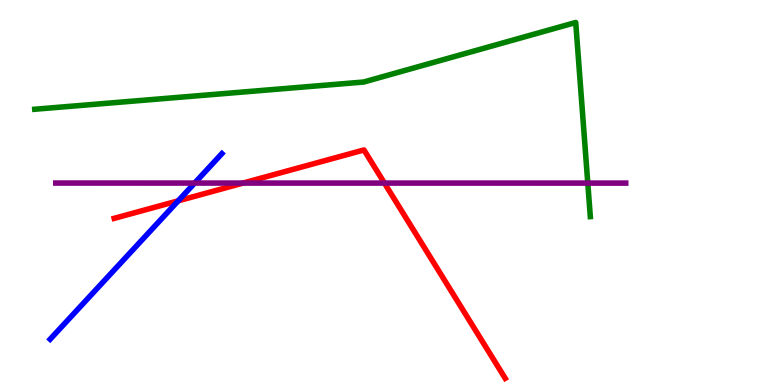[{'lines': ['blue', 'red'], 'intersections': [{'x': 2.3, 'y': 4.78}]}, {'lines': ['green', 'red'], 'intersections': []}, {'lines': ['purple', 'red'], 'intersections': [{'x': 3.14, 'y': 5.25}, {'x': 4.96, 'y': 5.24}]}, {'lines': ['blue', 'green'], 'intersections': []}, {'lines': ['blue', 'purple'], 'intersections': [{'x': 2.51, 'y': 5.25}]}, {'lines': ['green', 'purple'], 'intersections': [{'x': 7.58, 'y': 5.24}]}]